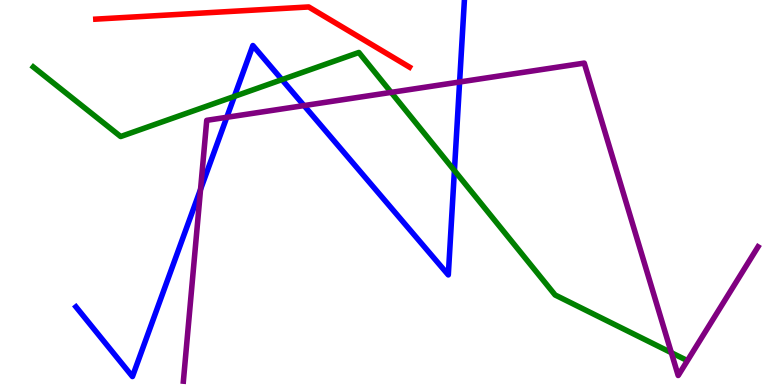[{'lines': ['blue', 'red'], 'intersections': []}, {'lines': ['green', 'red'], 'intersections': []}, {'lines': ['purple', 'red'], 'intersections': []}, {'lines': ['blue', 'green'], 'intersections': [{'x': 3.02, 'y': 7.5}, {'x': 3.64, 'y': 7.93}, {'x': 5.86, 'y': 5.57}]}, {'lines': ['blue', 'purple'], 'intersections': [{'x': 2.59, 'y': 5.08}, {'x': 2.93, 'y': 6.95}, {'x': 3.92, 'y': 7.26}, {'x': 5.93, 'y': 7.87}]}, {'lines': ['green', 'purple'], 'intersections': [{'x': 5.05, 'y': 7.6}, {'x': 8.66, 'y': 0.84}]}]